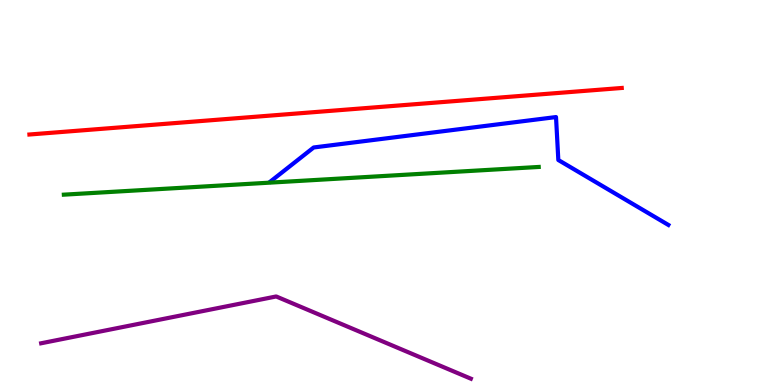[{'lines': ['blue', 'red'], 'intersections': []}, {'lines': ['green', 'red'], 'intersections': []}, {'lines': ['purple', 'red'], 'intersections': []}, {'lines': ['blue', 'green'], 'intersections': []}, {'lines': ['blue', 'purple'], 'intersections': []}, {'lines': ['green', 'purple'], 'intersections': []}]